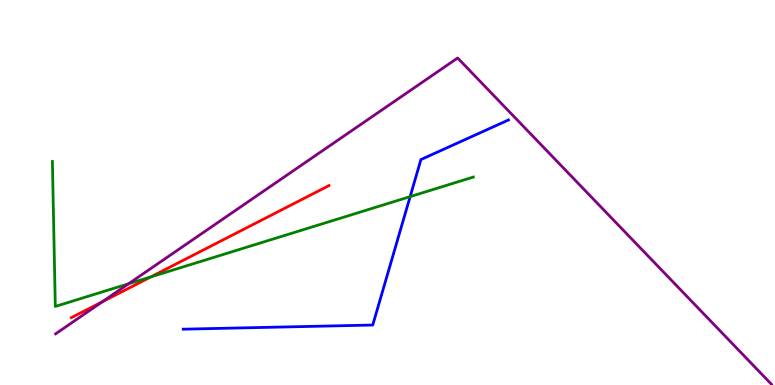[{'lines': ['blue', 'red'], 'intersections': []}, {'lines': ['green', 'red'], 'intersections': [{'x': 1.95, 'y': 2.81}]}, {'lines': ['purple', 'red'], 'intersections': [{'x': 1.32, 'y': 2.16}]}, {'lines': ['blue', 'green'], 'intersections': [{'x': 5.29, 'y': 4.89}]}, {'lines': ['blue', 'purple'], 'intersections': []}, {'lines': ['green', 'purple'], 'intersections': [{'x': 1.66, 'y': 2.63}]}]